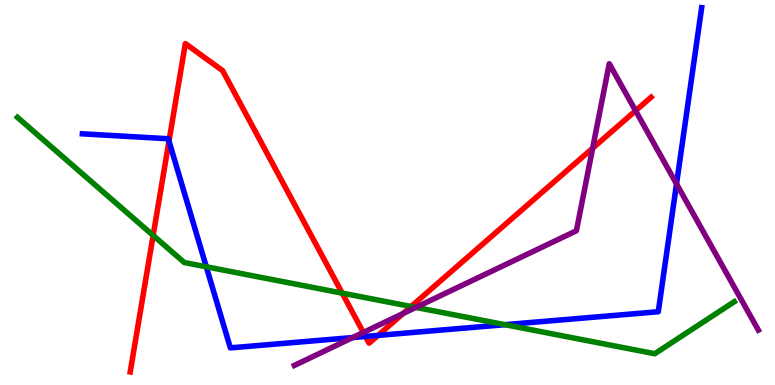[{'lines': ['blue', 'red'], 'intersections': [{'x': 2.18, 'y': 6.33}, {'x': 4.72, 'y': 1.26}, {'x': 4.88, 'y': 1.29}]}, {'lines': ['green', 'red'], 'intersections': [{'x': 1.98, 'y': 3.89}, {'x': 4.42, 'y': 2.39}, {'x': 5.3, 'y': 2.04}]}, {'lines': ['purple', 'red'], 'intersections': [{'x': 4.69, 'y': 1.36}, {'x': 5.2, 'y': 1.86}, {'x': 7.65, 'y': 6.15}, {'x': 8.2, 'y': 7.12}]}, {'lines': ['blue', 'green'], 'intersections': [{'x': 2.66, 'y': 3.07}, {'x': 6.52, 'y': 1.57}]}, {'lines': ['blue', 'purple'], 'intersections': [{'x': 4.55, 'y': 1.23}, {'x': 8.73, 'y': 5.22}]}, {'lines': ['green', 'purple'], 'intersections': [{'x': 5.37, 'y': 2.02}]}]